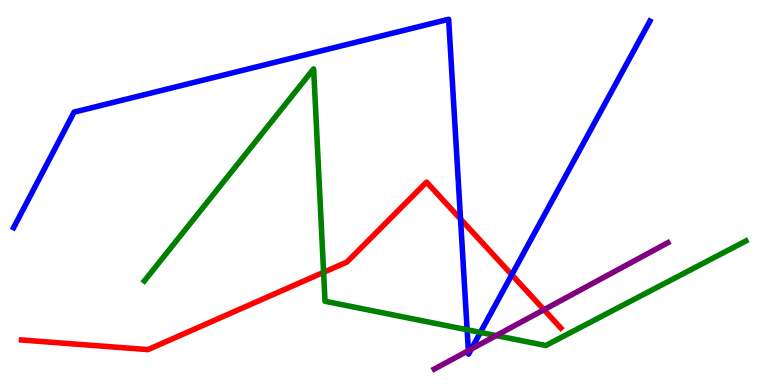[{'lines': ['blue', 'red'], 'intersections': [{'x': 5.94, 'y': 4.31}, {'x': 6.6, 'y': 2.86}]}, {'lines': ['green', 'red'], 'intersections': [{'x': 4.18, 'y': 2.93}]}, {'lines': ['purple', 'red'], 'intersections': [{'x': 7.02, 'y': 1.96}]}, {'lines': ['blue', 'green'], 'intersections': [{'x': 6.03, 'y': 1.43}, {'x': 6.2, 'y': 1.37}]}, {'lines': ['blue', 'purple'], 'intersections': [{'x': 6.04, 'y': 0.893}, {'x': 6.08, 'y': 0.935}]}, {'lines': ['green', 'purple'], 'intersections': [{'x': 6.4, 'y': 1.28}]}]